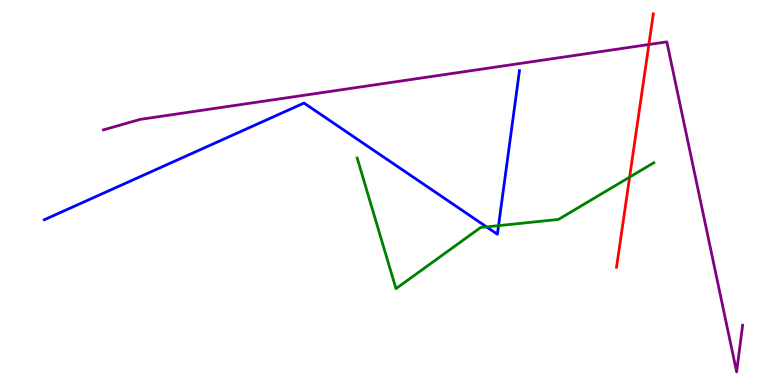[{'lines': ['blue', 'red'], 'intersections': []}, {'lines': ['green', 'red'], 'intersections': [{'x': 8.12, 'y': 5.4}]}, {'lines': ['purple', 'red'], 'intersections': [{'x': 8.37, 'y': 8.84}]}, {'lines': ['blue', 'green'], 'intersections': [{'x': 6.28, 'y': 4.11}, {'x': 6.43, 'y': 4.14}]}, {'lines': ['blue', 'purple'], 'intersections': []}, {'lines': ['green', 'purple'], 'intersections': []}]